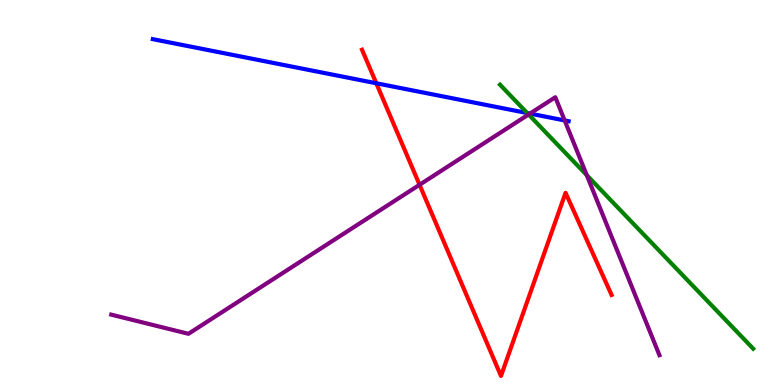[{'lines': ['blue', 'red'], 'intersections': [{'x': 4.86, 'y': 7.84}]}, {'lines': ['green', 'red'], 'intersections': []}, {'lines': ['purple', 'red'], 'intersections': [{'x': 5.41, 'y': 5.2}]}, {'lines': ['blue', 'green'], 'intersections': [{'x': 6.8, 'y': 7.06}]}, {'lines': ['blue', 'purple'], 'intersections': [{'x': 6.84, 'y': 7.05}, {'x': 7.29, 'y': 6.87}]}, {'lines': ['green', 'purple'], 'intersections': [{'x': 6.82, 'y': 7.03}, {'x': 7.57, 'y': 5.45}]}]